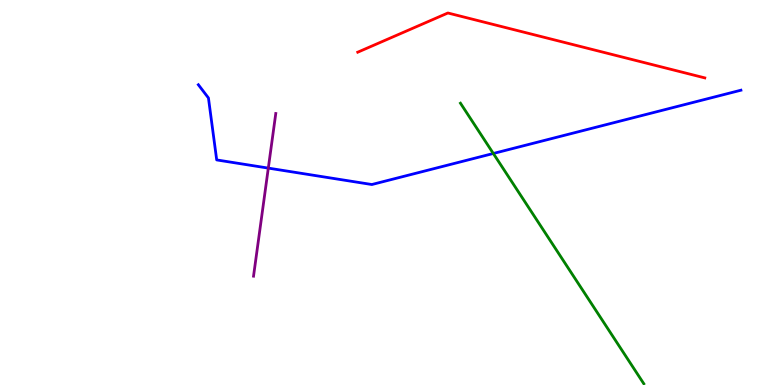[{'lines': ['blue', 'red'], 'intersections': []}, {'lines': ['green', 'red'], 'intersections': []}, {'lines': ['purple', 'red'], 'intersections': []}, {'lines': ['blue', 'green'], 'intersections': [{'x': 6.37, 'y': 6.01}]}, {'lines': ['blue', 'purple'], 'intersections': [{'x': 3.46, 'y': 5.63}]}, {'lines': ['green', 'purple'], 'intersections': []}]